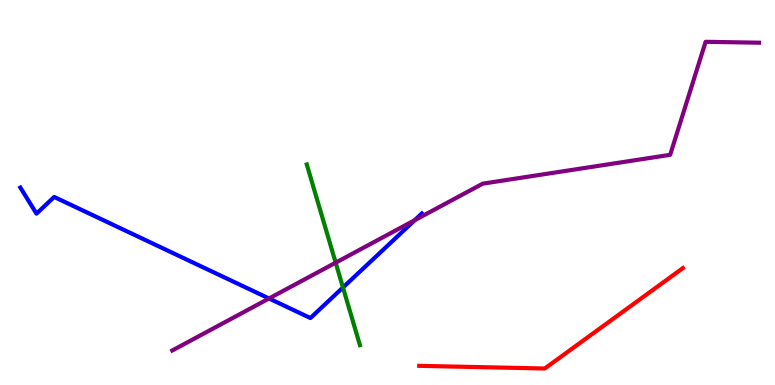[{'lines': ['blue', 'red'], 'intersections': []}, {'lines': ['green', 'red'], 'intersections': []}, {'lines': ['purple', 'red'], 'intersections': []}, {'lines': ['blue', 'green'], 'intersections': [{'x': 4.43, 'y': 2.53}]}, {'lines': ['blue', 'purple'], 'intersections': [{'x': 3.47, 'y': 2.25}, {'x': 5.35, 'y': 4.28}]}, {'lines': ['green', 'purple'], 'intersections': [{'x': 4.33, 'y': 3.18}]}]